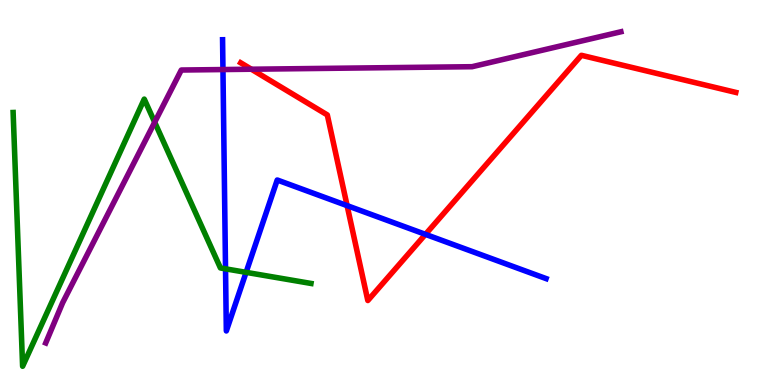[{'lines': ['blue', 'red'], 'intersections': [{'x': 4.48, 'y': 4.66}, {'x': 5.49, 'y': 3.91}]}, {'lines': ['green', 'red'], 'intersections': []}, {'lines': ['purple', 'red'], 'intersections': [{'x': 3.24, 'y': 8.2}]}, {'lines': ['blue', 'green'], 'intersections': [{'x': 2.91, 'y': 3.02}, {'x': 3.18, 'y': 2.93}]}, {'lines': ['blue', 'purple'], 'intersections': [{'x': 2.88, 'y': 8.19}]}, {'lines': ['green', 'purple'], 'intersections': [{'x': 2.0, 'y': 6.83}]}]